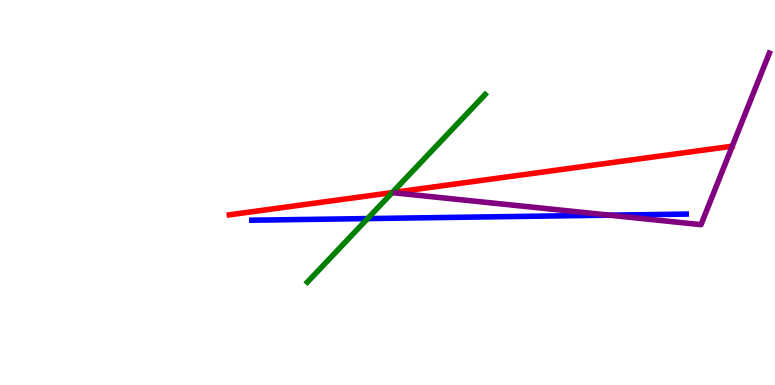[{'lines': ['blue', 'red'], 'intersections': []}, {'lines': ['green', 'red'], 'intersections': [{'x': 5.06, 'y': 5.0}]}, {'lines': ['purple', 'red'], 'intersections': []}, {'lines': ['blue', 'green'], 'intersections': [{'x': 4.74, 'y': 4.32}]}, {'lines': ['blue', 'purple'], 'intersections': [{'x': 7.86, 'y': 4.41}]}, {'lines': ['green', 'purple'], 'intersections': []}]